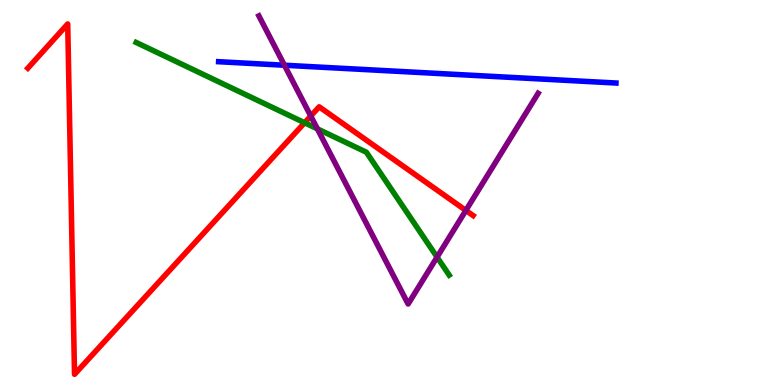[{'lines': ['blue', 'red'], 'intersections': []}, {'lines': ['green', 'red'], 'intersections': [{'x': 3.93, 'y': 6.81}]}, {'lines': ['purple', 'red'], 'intersections': [{'x': 4.01, 'y': 6.99}, {'x': 6.01, 'y': 4.53}]}, {'lines': ['blue', 'green'], 'intersections': []}, {'lines': ['blue', 'purple'], 'intersections': [{'x': 3.67, 'y': 8.31}]}, {'lines': ['green', 'purple'], 'intersections': [{'x': 4.1, 'y': 6.65}, {'x': 5.64, 'y': 3.32}]}]